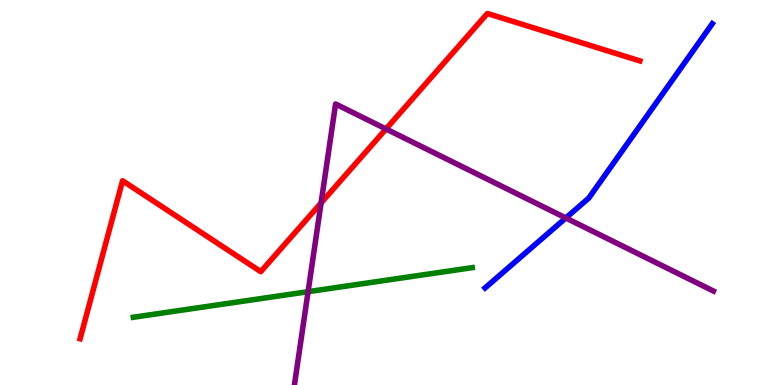[{'lines': ['blue', 'red'], 'intersections': []}, {'lines': ['green', 'red'], 'intersections': []}, {'lines': ['purple', 'red'], 'intersections': [{'x': 4.14, 'y': 4.73}, {'x': 4.98, 'y': 6.65}]}, {'lines': ['blue', 'green'], 'intersections': []}, {'lines': ['blue', 'purple'], 'intersections': [{'x': 7.3, 'y': 4.34}]}, {'lines': ['green', 'purple'], 'intersections': [{'x': 3.98, 'y': 2.42}]}]